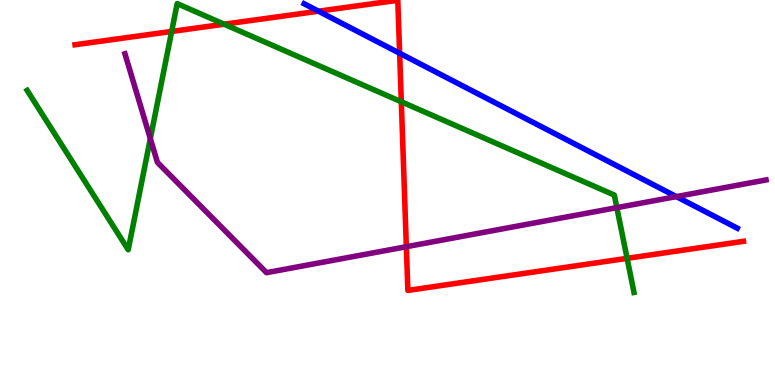[{'lines': ['blue', 'red'], 'intersections': [{'x': 4.11, 'y': 9.71}, {'x': 5.16, 'y': 8.62}]}, {'lines': ['green', 'red'], 'intersections': [{'x': 2.21, 'y': 9.18}, {'x': 2.89, 'y': 9.37}, {'x': 5.18, 'y': 7.36}, {'x': 8.09, 'y': 3.29}]}, {'lines': ['purple', 'red'], 'intersections': [{'x': 5.24, 'y': 3.59}]}, {'lines': ['blue', 'green'], 'intersections': []}, {'lines': ['blue', 'purple'], 'intersections': [{'x': 8.73, 'y': 4.89}]}, {'lines': ['green', 'purple'], 'intersections': [{'x': 1.94, 'y': 6.4}, {'x': 7.96, 'y': 4.61}]}]